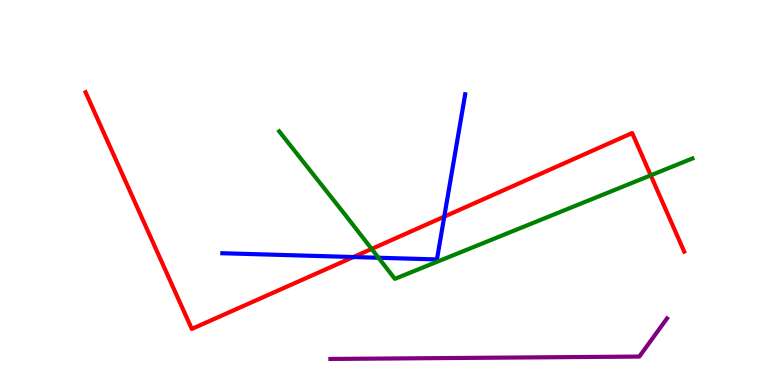[{'lines': ['blue', 'red'], 'intersections': [{'x': 4.56, 'y': 3.32}, {'x': 5.73, 'y': 4.37}]}, {'lines': ['green', 'red'], 'intersections': [{'x': 4.8, 'y': 3.53}, {'x': 8.4, 'y': 5.45}]}, {'lines': ['purple', 'red'], 'intersections': []}, {'lines': ['blue', 'green'], 'intersections': [{'x': 4.88, 'y': 3.31}]}, {'lines': ['blue', 'purple'], 'intersections': []}, {'lines': ['green', 'purple'], 'intersections': []}]